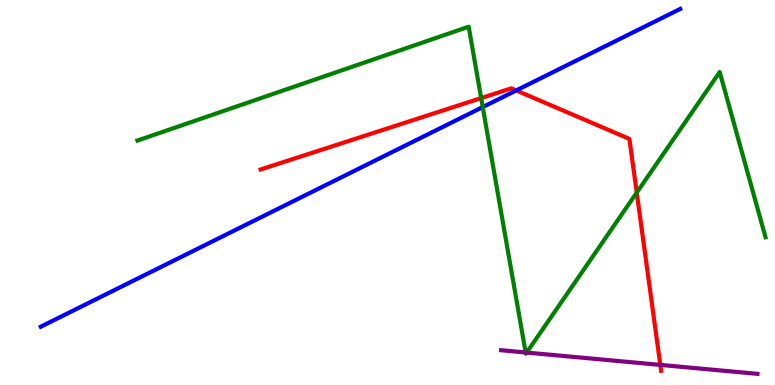[{'lines': ['blue', 'red'], 'intersections': [{'x': 6.66, 'y': 7.65}]}, {'lines': ['green', 'red'], 'intersections': [{'x': 6.21, 'y': 7.45}, {'x': 8.22, 'y': 5.0}]}, {'lines': ['purple', 'red'], 'intersections': [{'x': 8.52, 'y': 0.522}]}, {'lines': ['blue', 'green'], 'intersections': [{'x': 6.23, 'y': 7.22}]}, {'lines': ['blue', 'purple'], 'intersections': []}, {'lines': ['green', 'purple'], 'intersections': [{'x': 6.78, 'y': 0.845}, {'x': 6.8, 'y': 0.842}]}]